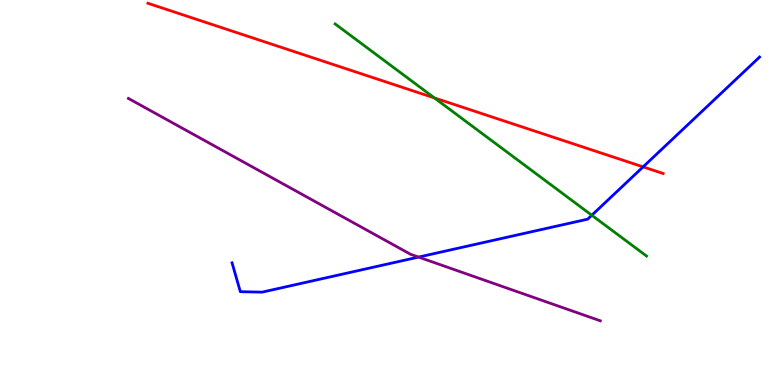[{'lines': ['blue', 'red'], 'intersections': [{'x': 8.3, 'y': 5.67}]}, {'lines': ['green', 'red'], 'intersections': [{'x': 5.61, 'y': 7.46}]}, {'lines': ['purple', 'red'], 'intersections': []}, {'lines': ['blue', 'green'], 'intersections': [{'x': 7.64, 'y': 4.41}]}, {'lines': ['blue', 'purple'], 'intersections': [{'x': 5.4, 'y': 3.32}]}, {'lines': ['green', 'purple'], 'intersections': []}]